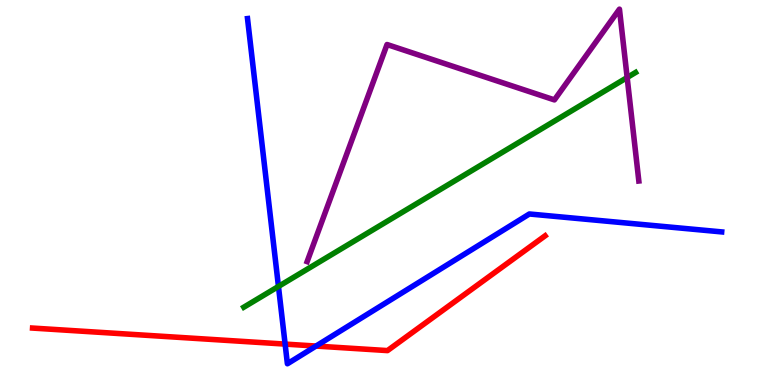[{'lines': ['blue', 'red'], 'intersections': [{'x': 3.68, 'y': 1.06}, {'x': 4.08, 'y': 1.01}]}, {'lines': ['green', 'red'], 'intersections': []}, {'lines': ['purple', 'red'], 'intersections': []}, {'lines': ['blue', 'green'], 'intersections': [{'x': 3.59, 'y': 2.56}]}, {'lines': ['blue', 'purple'], 'intersections': []}, {'lines': ['green', 'purple'], 'intersections': [{'x': 8.09, 'y': 7.99}]}]